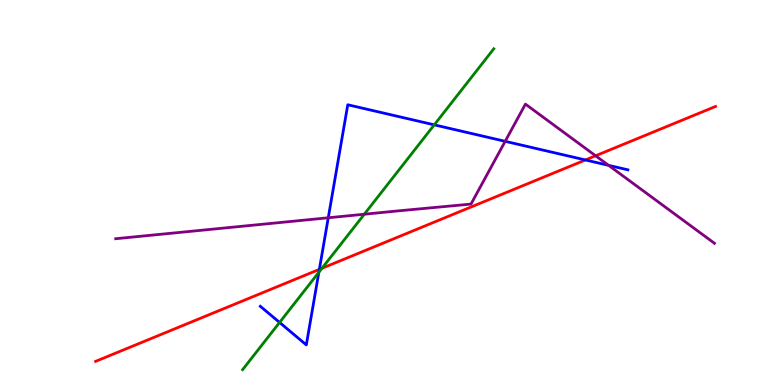[{'lines': ['blue', 'red'], 'intersections': [{'x': 4.12, 'y': 3.0}, {'x': 7.55, 'y': 5.85}]}, {'lines': ['green', 'red'], 'intersections': [{'x': 4.15, 'y': 3.03}]}, {'lines': ['purple', 'red'], 'intersections': [{'x': 7.69, 'y': 5.95}]}, {'lines': ['blue', 'green'], 'intersections': [{'x': 3.61, 'y': 1.62}, {'x': 4.11, 'y': 2.93}, {'x': 5.6, 'y': 6.76}]}, {'lines': ['blue', 'purple'], 'intersections': [{'x': 4.24, 'y': 4.34}, {'x': 6.52, 'y': 6.33}, {'x': 7.85, 'y': 5.71}]}, {'lines': ['green', 'purple'], 'intersections': [{'x': 4.7, 'y': 4.44}]}]